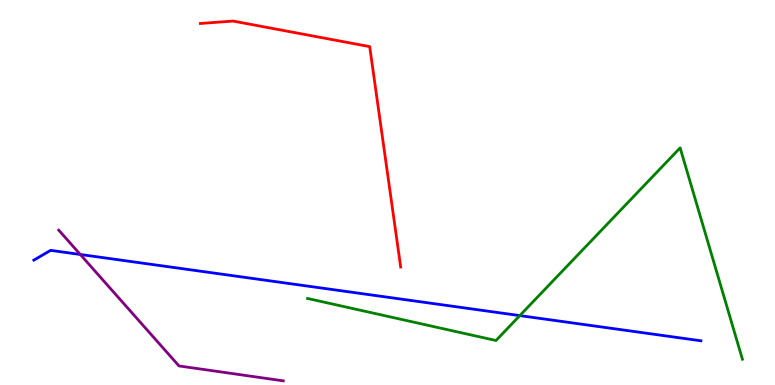[{'lines': ['blue', 'red'], 'intersections': []}, {'lines': ['green', 'red'], 'intersections': []}, {'lines': ['purple', 'red'], 'intersections': []}, {'lines': ['blue', 'green'], 'intersections': [{'x': 6.71, 'y': 1.8}]}, {'lines': ['blue', 'purple'], 'intersections': [{'x': 1.04, 'y': 3.39}]}, {'lines': ['green', 'purple'], 'intersections': []}]